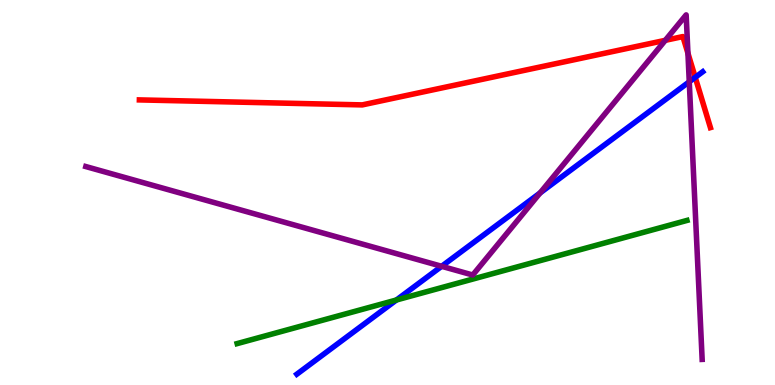[{'lines': ['blue', 'red'], 'intersections': [{'x': 8.97, 'y': 7.99}]}, {'lines': ['green', 'red'], 'intersections': []}, {'lines': ['purple', 'red'], 'intersections': [{'x': 8.58, 'y': 8.95}, {'x': 8.88, 'y': 8.62}]}, {'lines': ['blue', 'green'], 'intersections': [{'x': 5.12, 'y': 2.21}]}, {'lines': ['blue', 'purple'], 'intersections': [{'x': 5.7, 'y': 3.08}, {'x': 6.97, 'y': 4.99}, {'x': 8.89, 'y': 7.88}]}, {'lines': ['green', 'purple'], 'intersections': []}]